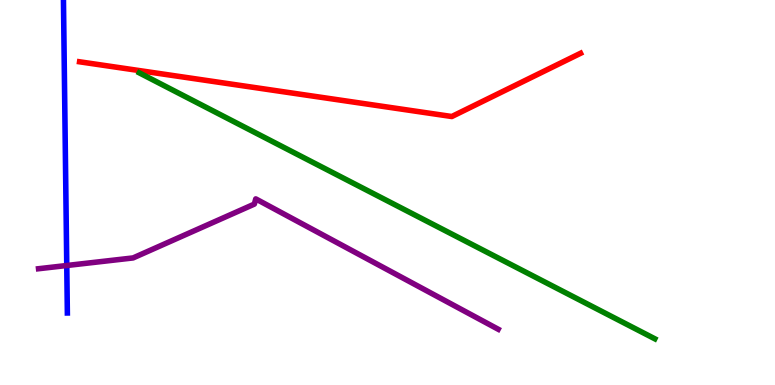[{'lines': ['blue', 'red'], 'intersections': []}, {'lines': ['green', 'red'], 'intersections': []}, {'lines': ['purple', 'red'], 'intersections': []}, {'lines': ['blue', 'green'], 'intersections': []}, {'lines': ['blue', 'purple'], 'intersections': [{'x': 0.861, 'y': 3.1}]}, {'lines': ['green', 'purple'], 'intersections': []}]